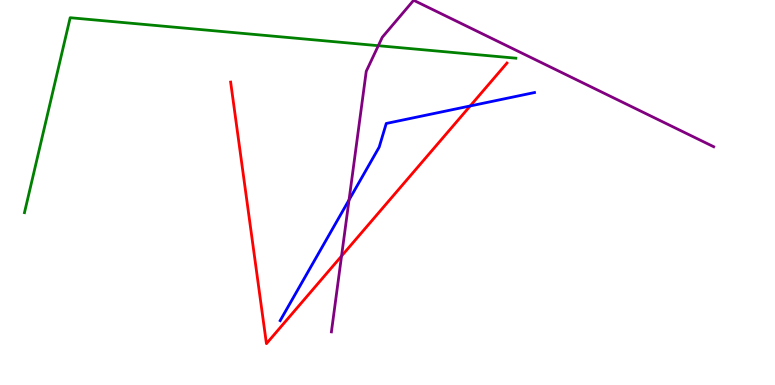[{'lines': ['blue', 'red'], 'intersections': [{'x': 6.07, 'y': 7.25}]}, {'lines': ['green', 'red'], 'intersections': []}, {'lines': ['purple', 'red'], 'intersections': [{'x': 4.41, 'y': 3.35}]}, {'lines': ['blue', 'green'], 'intersections': []}, {'lines': ['blue', 'purple'], 'intersections': [{'x': 4.5, 'y': 4.81}]}, {'lines': ['green', 'purple'], 'intersections': [{'x': 4.88, 'y': 8.81}]}]